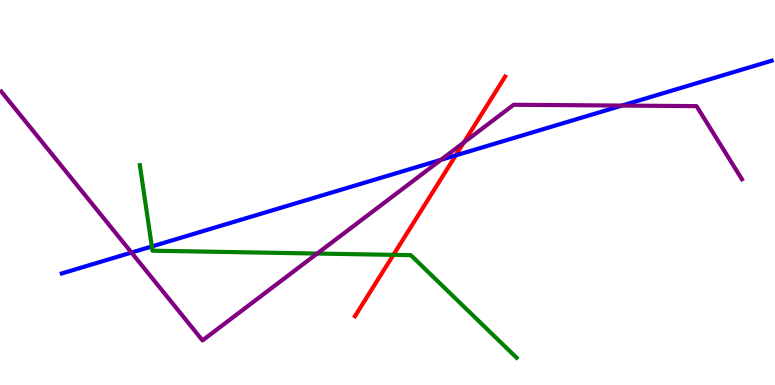[{'lines': ['blue', 'red'], 'intersections': [{'x': 5.88, 'y': 5.96}]}, {'lines': ['green', 'red'], 'intersections': [{'x': 5.08, 'y': 3.38}]}, {'lines': ['purple', 'red'], 'intersections': [{'x': 5.98, 'y': 6.3}]}, {'lines': ['blue', 'green'], 'intersections': [{'x': 1.96, 'y': 3.6}]}, {'lines': ['blue', 'purple'], 'intersections': [{'x': 1.7, 'y': 3.44}, {'x': 5.69, 'y': 5.85}, {'x': 8.03, 'y': 7.26}]}, {'lines': ['green', 'purple'], 'intersections': [{'x': 4.09, 'y': 3.41}]}]